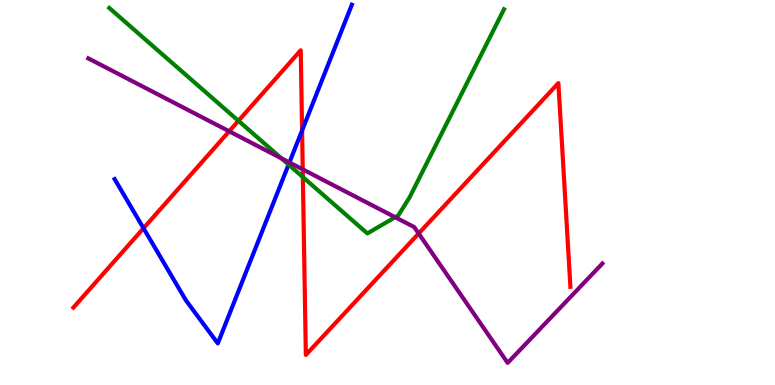[{'lines': ['blue', 'red'], 'intersections': [{'x': 1.85, 'y': 4.07}, {'x': 3.9, 'y': 6.61}]}, {'lines': ['green', 'red'], 'intersections': [{'x': 3.08, 'y': 6.86}, {'x': 3.91, 'y': 5.4}]}, {'lines': ['purple', 'red'], 'intersections': [{'x': 2.96, 'y': 6.59}, {'x': 3.91, 'y': 5.6}, {'x': 5.4, 'y': 3.93}]}, {'lines': ['blue', 'green'], 'intersections': [{'x': 3.72, 'y': 5.72}]}, {'lines': ['blue', 'purple'], 'intersections': [{'x': 3.73, 'y': 5.78}]}, {'lines': ['green', 'purple'], 'intersections': [{'x': 3.63, 'y': 5.89}, {'x': 5.1, 'y': 4.36}]}]